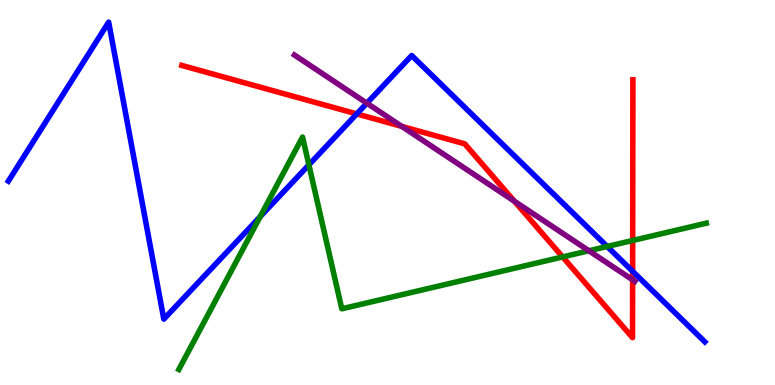[{'lines': ['blue', 'red'], 'intersections': [{'x': 4.6, 'y': 7.04}, {'x': 8.16, 'y': 2.95}]}, {'lines': ['green', 'red'], 'intersections': [{'x': 7.26, 'y': 3.33}, {'x': 8.16, 'y': 3.75}]}, {'lines': ['purple', 'red'], 'intersections': [{'x': 5.18, 'y': 6.72}, {'x': 6.64, 'y': 4.77}, {'x': 8.16, 'y': 2.73}]}, {'lines': ['blue', 'green'], 'intersections': [{'x': 3.36, 'y': 4.37}, {'x': 3.99, 'y': 5.72}, {'x': 7.83, 'y': 3.6}]}, {'lines': ['blue', 'purple'], 'intersections': [{'x': 4.73, 'y': 7.32}]}, {'lines': ['green', 'purple'], 'intersections': [{'x': 7.6, 'y': 3.49}]}]